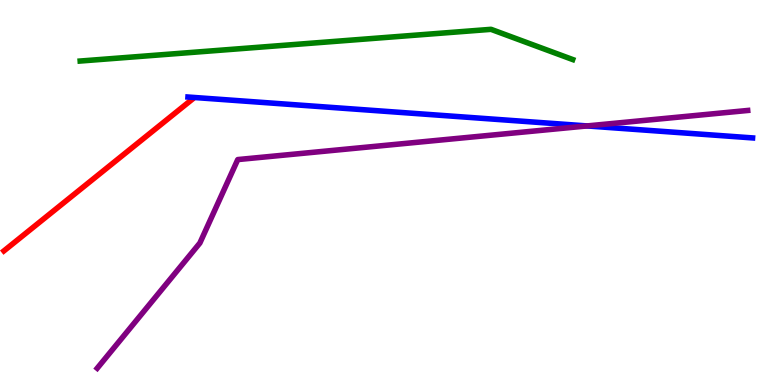[{'lines': ['blue', 'red'], 'intersections': []}, {'lines': ['green', 'red'], 'intersections': []}, {'lines': ['purple', 'red'], 'intersections': []}, {'lines': ['blue', 'green'], 'intersections': []}, {'lines': ['blue', 'purple'], 'intersections': [{'x': 7.58, 'y': 6.73}]}, {'lines': ['green', 'purple'], 'intersections': []}]